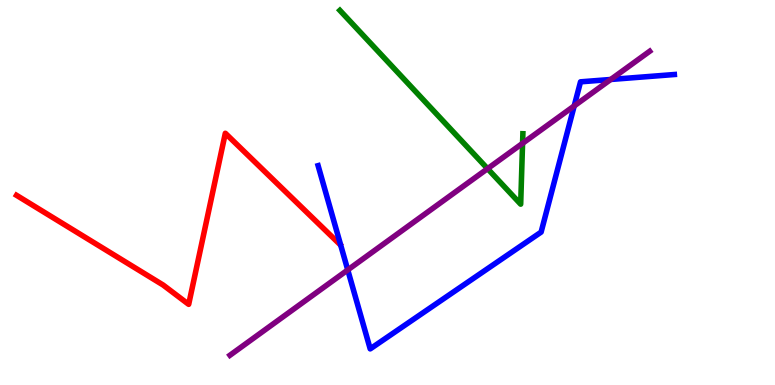[{'lines': ['blue', 'red'], 'intersections': []}, {'lines': ['green', 'red'], 'intersections': []}, {'lines': ['purple', 'red'], 'intersections': []}, {'lines': ['blue', 'green'], 'intersections': []}, {'lines': ['blue', 'purple'], 'intersections': [{'x': 4.49, 'y': 2.99}, {'x': 7.41, 'y': 7.25}, {'x': 7.88, 'y': 7.94}]}, {'lines': ['green', 'purple'], 'intersections': [{'x': 6.29, 'y': 5.62}, {'x': 6.74, 'y': 6.28}]}]